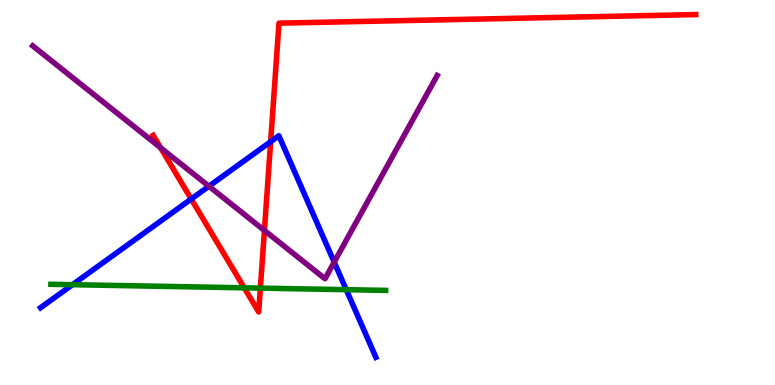[{'lines': ['blue', 'red'], 'intersections': [{'x': 2.47, 'y': 4.83}, {'x': 3.49, 'y': 6.32}]}, {'lines': ['green', 'red'], 'intersections': [{'x': 3.15, 'y': 2.52}, {'x': 3.36, 'y': 2.52}]}, {'lines': ['purple', 'red'], 'intersections': [{'x': 2.07, 'y': 6.16}, {'x': 3.41, 'y': 4.01}]}, {'lines': ['blue', 'green'], 'intersections': [{'x': 0.935, 'y': 2.61}, {'x': 4.47, 'y': 2.48}]}, {'lines': ['blue', 'purple'], 'intersections': [{'x': 2.7, 'y': 5.16}, {'x': 4.31, 'y': 3.19}]}, {'lines': ['green', 'purple'], 'intersections': []}]